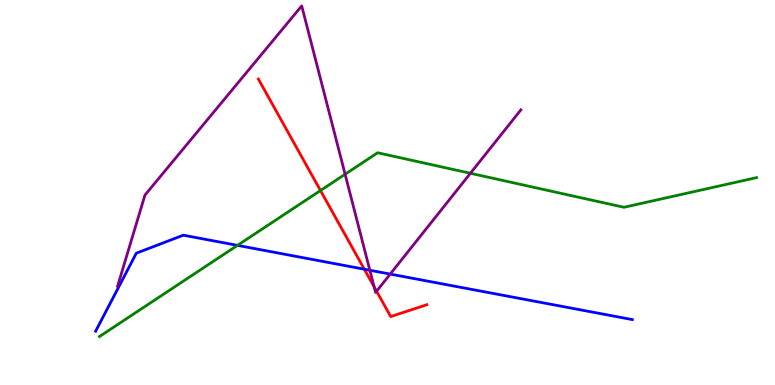[{'lines': ['blue', 'red'], 'intersections': [{'x': 4.7, 'y': 3.01}]}, {'lines': ['green', 'red'], 'intersections': [{'x': 4.14, 'y': 5.05}]}, {'lines': ['purple', 'red'], 'intersections': [{'x': 4.83, 'y': 2.55}, {'x': 4.86, 'y': 2.44}]}, {'lines': ['blue', 'green'], 'intersections': [{'x': 3.06, 'y': 3.63}]}, {'lines': ['blue', 'purple'], 'intersections': [{'x': 4.77, 'y': 2.98}, {'x': 5.03, 'y': 2.88}]}, {'lines': ['green', 'purple'], 'intersections': [{'x': 4.45, 'y': 5.47}, {'x': 6.07, 'y': 5.5}]}]